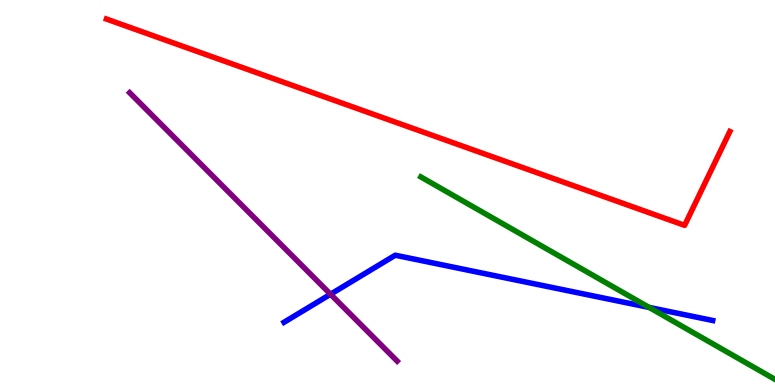[{'lines': ['blue', 'red'], 'intersections': []}, {'lines': ['green', 'red'], 'intersections': []}, {'lines': ['purple', 'red'], 'intersections': []}, {'lines': ['blue', 'green'], 'intersections': [{'x': 8.38, 'y': 2.02}]}, {'lines': ['blue', 'purple'], 'intersections': [{'x': 4.26, 'y': 2.36}]}, {'lines': ['green', 'purple'], 'intersections': []}]